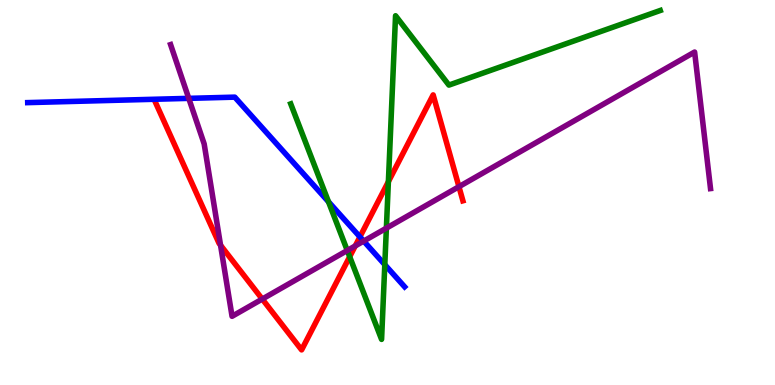[{'lines': ['blue', 'red'], 'intersections': [{'x': 4.64, 'y': 3.85}]}, {'lines': ['green', 'red'], 'intersections': [{'x': 4.51, 'y': 3.33}, {'x': 5.01, 'y': 5.28}]}, {'lines': ['purple', 'red'], 'intersections': [{'x': 2.85, 'y': 3.63}, {'x': 3.38, 'y': 2.23}, {'x': 4.58, 'y': 3.61}, {'x': 5.92, 'y': 5.15}]}, {'lines': ['blue', 'green'], 'intersections': [{'x': 4.24, 'y': 4.76}, {'x': 4.97, 'y': 3.13}]}, {'lines': ['blue', 'purple'], 'intersections': [{'x': 2.44, 'y': 7.45}, {'x': 4.69, 'y': 3.74}]}, {'lines': ['green', 'purple'], 'intersections': [{'x': 4.48, 'y': 3.49}, {'x': 4.99, 'y': 4.07}]}]